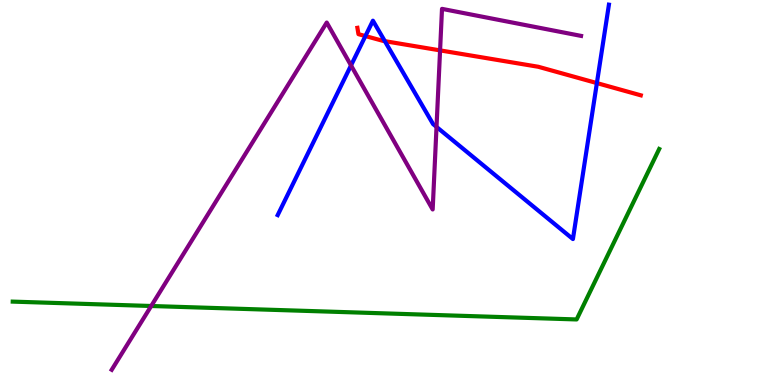[{'lines': ['blue', 'red'], 'intersections': [{'x': 4.71, 'y': 9.06}, {'x': 4.97, 'y': 8.93}, {'x': 7.7, 'y': 7.84}]}, {'lines': ['green', 'red'], 'intersections': []}, {'lines': ['purple', 'red'], 'intersections': [{'x': 5.68, 'y': 8.69}]}, {'lines': ['blue', 'green'], 'intersections': []}, {'lines': ['blue', 'purple'], 'intersections': [{'x': 4.53, 'y': 8.3}, {'x': 5.63, 'y': 6.7}]}, {'lines': ['green', 'purple'], 'intersections': [{'x': 1.95, 'y': 2.05}]}]